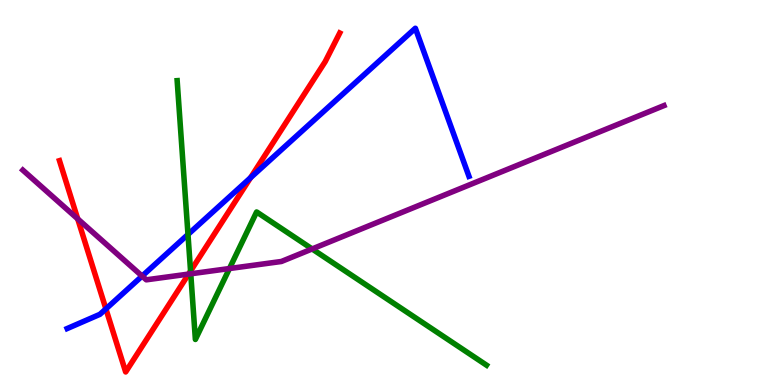[{'lines': ['blue', 'red'], 'intersections': [{'x': 1.37, 'y': 1.98}, {'x': 3.23, 'y': 5.38}]}, {'lines': ['green', 'red'], 'intersections': [{'x': 2.46, 'y': 2.96}]}, {'lines': ['purple', 'red'], 'intersections': [{'x': 1.0, 'y': 4.31}, {'x': 2.43, 'y': 2.88}]}, {'lines': ['blue', 'green'], 'intersections': [{'x': 2.43, 'y': 3.91}]}, {'lines': ['blue', 'purple'], 'intersections': [{'x': 1.83, 'y': 2.83}]}, {'lines': ['green', 'purple'], 'intersections': [{'x': 2.46, 'y': 2.89}, {'x': 2.96, 'y': 3.03}, {'x': 4.03, 'y': 3.53}]}]